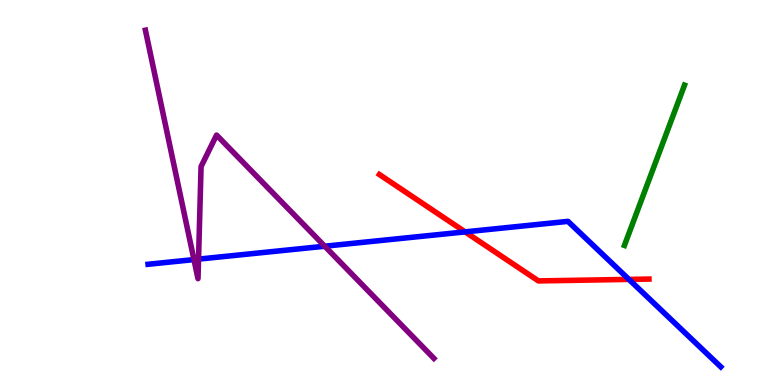[{'lines': ['blue', 'red'], 'intersections': [{'x': 6.0, 'y': 3.98}, {'x': 8.12, 'y': 2.74}]}, {'lines': ['green', 'red'], 'intersections': []}, {'lines': ['purple', 'red'], 'intersections': []}, {'lines': ['blue', 'green'], 'intersections': []}, {'lines': ['blue', 'purple'], 'intersections': [{'x': 2.5, 'y': 3.26}, {'x': 2.56, 'y': 3.27}, {'x': 4.19, 'y': 3.6}]}, {'lines': ['green', 'purple'], 'intersections': []}]